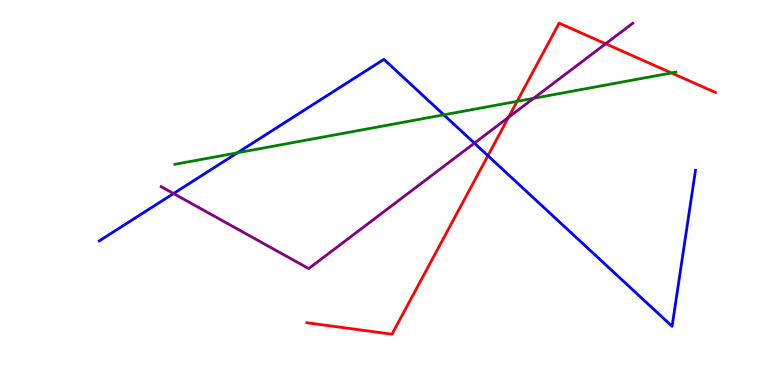[{'lines': ['blue', 'red'], 'intersections': [{'x': 6.3, 'y': 5.96}]}, {'lines': ['green', 'red'], 'intersections': [{'x': 6.67, 'y': 7.37}, {'x': 8.66, 'y': 8.11}]}, {'lines': ['purple', 'red'], 'intersections': [{'x': 6.56, 'y': 6.95}, {'x': 7.81, 'y': 8.86}]}, {'lines': ['blue', 'green'], 'intersections': [{'x': 3.06, 'y': 6.03}, {'x': 5.73, 'y': 7.02}]}, {'lines': ['blue', 'purple'], 'intersections': [{'x': 2.24, 'y': 4.97}, {'x': 6.12, 'y': 6.28}]}, {'lines': ['green', 'purple'], 'intersections': [{'x': 6.89, 'y': 7.45}]}]